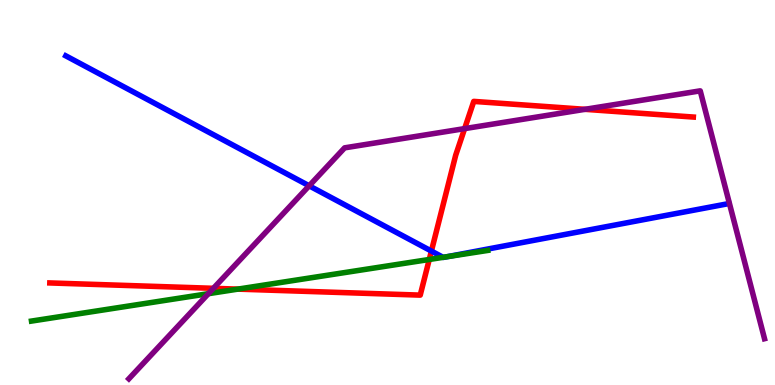[{'lines': ['blue', 'red'], 'intersections': [{'x': 5.57, 'y': 3.48}]}, {'lines': ['green', 'red'], 'intersections': [{'x': 3.07, 'y': 2.49}, {'x': 5.54, 'y': 3.26}]}, {'lines': ['purple', 'red'], 'intersections': [{'x': 2.75, 'y': 2.51}, {'x': 6.0, 'y': 6.66}, {'x': 7.55, 'y': 7.16}]}, {'lines': ['blue', 'green'], 'intersections': [{'x': 5.72, 'y': 3.32}, {'x': 5.76, 'y': 3.33}]}, {'lines': ['blue', 'purple'], 'intersections': [{'x': 3.99, 'y': 5.17}]}, {'lines': ['green', 'purple'], 'intersections': [{'x': 2.69, 'y': 2.37}]}]